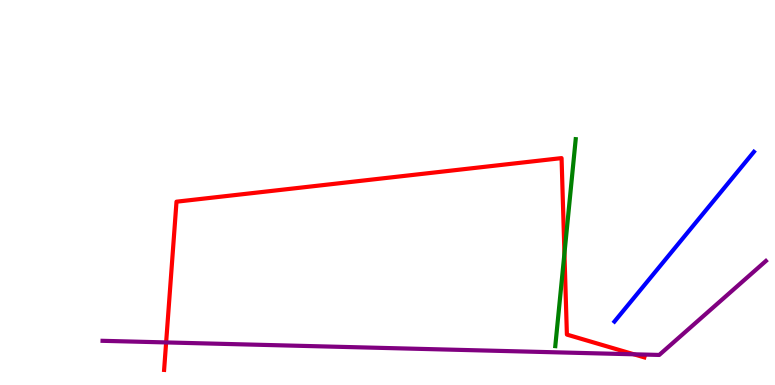[{'lines': ['blue', 'red'], 'intersections': []}, {'lines': ['green', 'red'], 'intersections': [{'x': 7.28, 'y': 3.42}]}, {'lines': ['purple', 'red'], 'intersections': [{'x': 2.14, 'y': 1.11}, {'x': 8.18, 'y': 0.797}]}, {'lines': ['blue', 'green'], 'intersections': []}, {'lines': ['blue', 'purple'], 'intersections': []}, {'lines': ['green', 'purple'], 'intersections': []}]